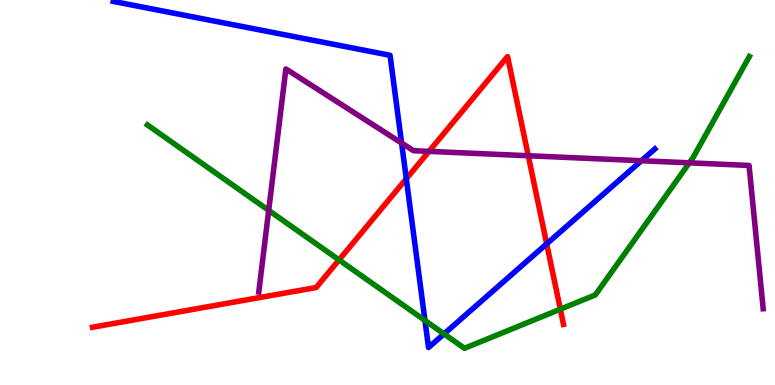[{'lines': ['blue', 'red'], 'intersections': [{'x': 5.24, 'y': 5.36}, {'x': 7.05, 'y': 3.67}]}, {'lines': ['green', 'red'], 'intersections': [{'x': 4.37, 'y': 3.25}, {'x': 7.23, 'y': 1.97}]}, {'lines': ['purple', 'red'], 'intersections': [{'x': 5.54, 'y': 6.07}, {'x': 6.82, 'y': 5.95}]}, {'lines': ['blue', 'green'], 'intersections': [{'x': 5.48, 'y': 1.68}, {'x': 5.73, 'y': 1.33}]}, {'lines': ['blue', 'purple'], 'intersections': [{'x': 5.18, 'y': 6.28}, {'x': 8.28, 'y': 5.83}]}, {'lines': ['green', 'purple'], 'intersections': [{'x': 3.47, 'y': 4.54}, {'x': 8.89, 'y': 5.77}]}]